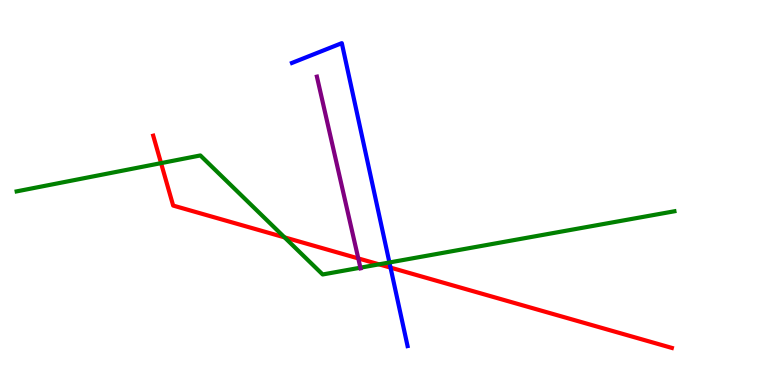[{'lines': ['blue', 'red'], 'intersections': [{'x': 5.04, 'y': 3.05}]}, {'lines': ['green', 'red'], 'intersections': [{'x': 2.08, 'y': 5.76}, {'x': 3.67, 'y': 3.83}, {'x': 4.89, 'y': 3.13}]}, {'lines': ['purple', 'red'], 'intersections': [{'x': 4.62, 'y': 3.29}]}, {'lines': ['blue', 'green'], 'intersections': [{'x': 5.02, 'y': 3.18}]}, {'lines': ['blue', 'purple'], 'intersections': []}, {'lines': ['green', 'purple'], 'intersections': [{'x': 4.65, 'y': 3.05}]}]